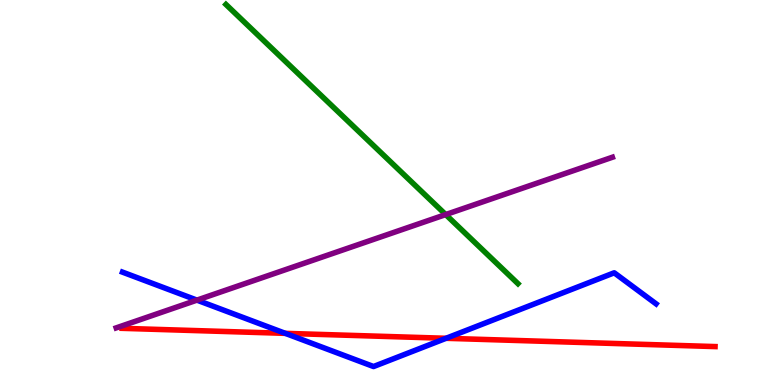[{'lines': ['blue', 'red'], 'intersections': [{'x': 3.68, 'y': 1.34}, {'x': 5.76, 'y': 1.21}]}, {'lines': ['green', 'red'], 'intersections': []}, {'lines': ['purple', 'red'], 'intersections': []}, {'lines': ['blue', 'green'], 'intersections': []}, {'lines': ['blue', 'purple'], 'intersections': [{'x': 2.54, 'y': 2.2}]}, {'lines': ['green', 'purple'], 'intersections': [{'x': 5.75, 'y': 4.43}]}]